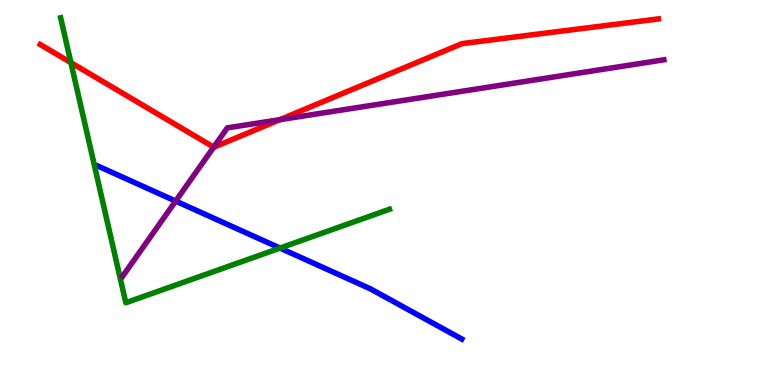[{'lines': ['blue', 'red'], 'intersections': []}, {'lines': ['green', 'red'], 'intersections': [{'x': 0.915, 'y': 8.37}]}, {'lines': ['purple', 'red'], 'intersections': [{'x': 2.76, 'y': 6.18}, {'x': 3.61, 'y': 6.89}]}, {'lines': ['blue', 'green'], 'intersections': [{'x': 3.61, 'y': 3.56}]}, {'lines': ['blue', 'purple'], 'intersections': [{'x': 2.27, 'y': 4.78}]}, {'lines': ['green', 'purple'], 'intersections': []}]